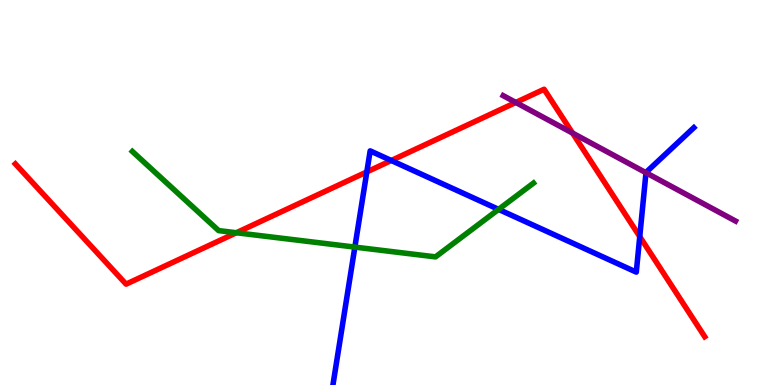[{'lines': ['blue', 'red'], 'intersections': [{'x': 4.73, 'y': 5.53}, {'x': 5.05, 'y': 5.83}, {'x': 8.25, 'y': 3.85}]}, {'lines': ['green', 'red'], 'intersections': [{'x': 3.05, 'y': 3.95}]}, {'lines': ['purple', 'red'], 'intersections': [{'x': 6.66, 'y': 7.34}, {'x': 7.39, 'y': 6.54}]}, {'lines': ['blue', 'green'], 'intersections': [{'x': 4.58, 'y': 3.58}, {'x': 6.43, 'y': 4.56}]}, {'lines': ['blue', 'purple'], 'intersections': [{'x': 8.34, 'y': 5.51}]}, {'lines': ['green', 'purple'], 'intersections': []}]